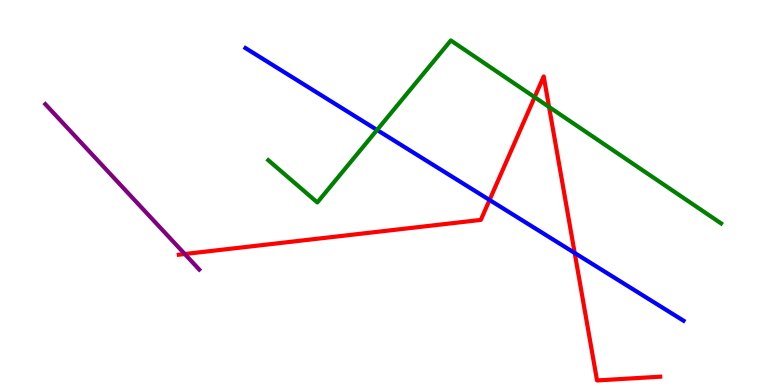[{'lines': ['blue', 'red'], 'intersections': [{'x': 6.32, 'y': 4.81}, {'x': 7.42, 'y': 3.43}]}, {'lines': ['green', 'red'], 'intersections': [{'x': 6.9, 'y': 7.48}, {'x': 7.08, 'y': 7.22}]}, {'lines': ['purple', 'red'], 'intersections': [{'x': 2.38, 'y': 3.4}]}, {'lines': ['blue', 'green'], 'intersections': [{'x': 4.87, 'y': 6.62}]}, {'lines': ['blue', 'purple'], 'intersections': []}, {'lines': ['green', 'purple'], 'intersections': []}]